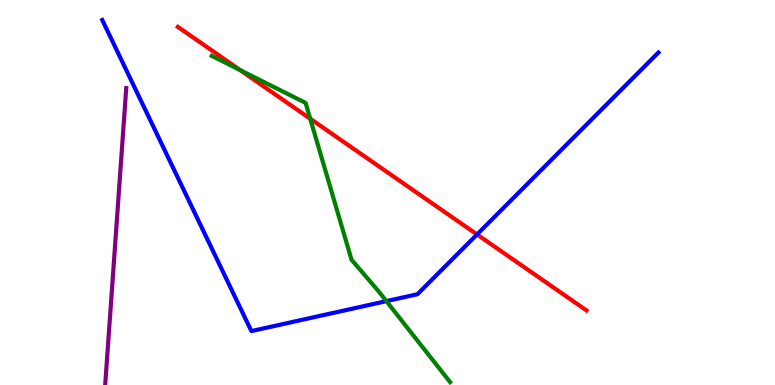[{'lines': ['blue', 'red'], 'intersections': [{'x': 6.16, 'y': 3.91}]}, {'lines': ['green', 'red'], 'intersections': [{'x': 3.1, 'y': 8.18}, {'x': 4.0, 'y': 6.92}]}, {'lines': ['purple', 'red'], 'intersections': []}, {'lines': ['blue', 'green'], 'intersections': [{'x': 4.99, 'y': 2.18}]}, {'lines': ['blue', 'purple'], 'intersections': []}, {'lines': ['green', 'purple'], 'intersections': []}]